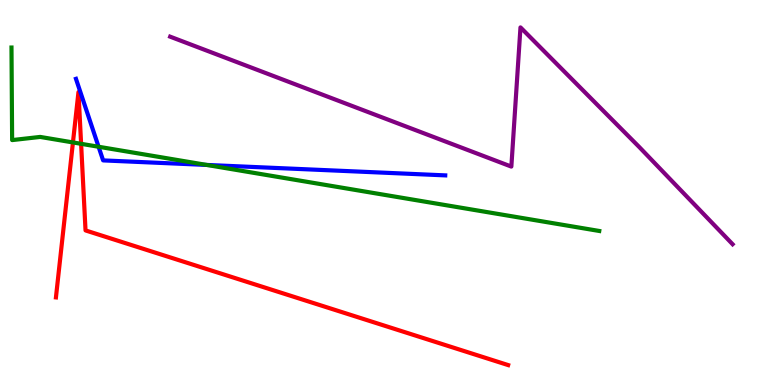[{'lines': ['blue', 'red'], 'intersections': []}, {'lines': ['green', 'red'], 'intersections': [{'x': 0.941, 'y': 6.3}, {'x': 1.05, 'y': 6.26}]}, {'lines': ['purple', 'red'], 'intersections': []}, {'lines': ['blue', 'green'], 'intersections': [{'x': 1.27, 'y': 6.19}, {'x': 2.67, 'y': 5.72}]}, {'lines': ['blue', 'purple'], 'intersections': []}, {'lines': ['green', 'purple'], 'intersections': []}]